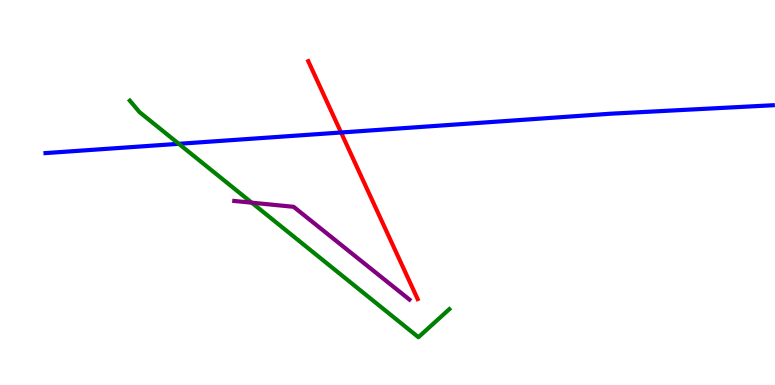[{'lines': ['blue', 'red'], 'intersections': [{'x': 4.4, 'y': 6.56}]}, {'lines': ['green', 'red'], 'intersections': []}, {'lines': ['purple', 'red'], 'intersections': []}, {'lines': ['blue', 'green'], 'intersections': [{'x': 2.31, 'y': 6.26}]}, {'lines': ['blue', 'purple'], 'intersections': []}, {'lines': ['green', 'purple'], 'intersections': [{'x': 3.25, 'y': 4.74}]}]